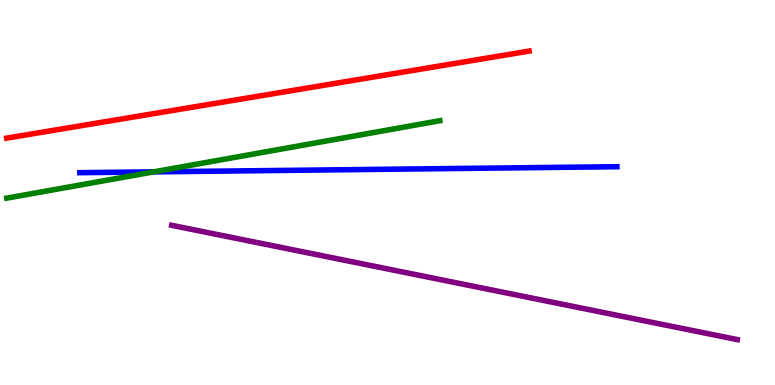[{'lines': ['blue', 'red'], 'intersections': []}, {'lines': ['green', 'red'], 'intersections': []}, {'lines': ['purple', 'red'], 'intersections': []}, {'lines': ['blue', 'green'], 'intersections': [{'x': 1.98, 'y': 5.54}]}, {'lines': ['blue', 'purple'], 'intersections': []}, {'lines': ['green', 'purple'], 'intersections': []}]